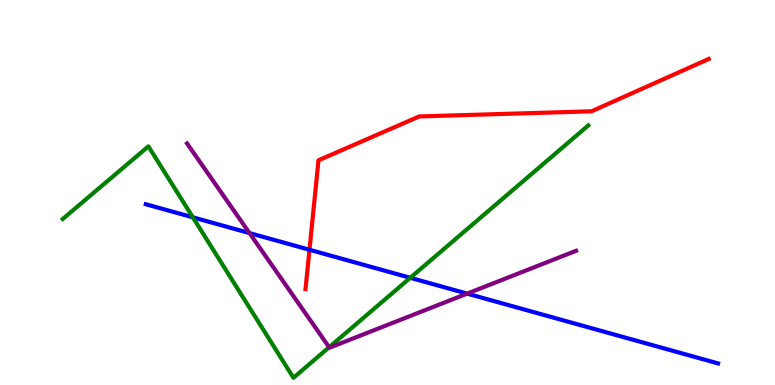[{'lines': ['blue', 'red'], 'intersections': [{'x': 3.99, 'y': 3.51}]}, {'lines': ['green', 'red'], 'intersections': []}, {'lines': ['purple', 'red'], 'intersections': []}, {'lines': ['blue', 'green'], 'intersections': [{'x': 2.49, 'y': 4.36}, {'x': 5.29, 'y': 2.78}]}, {'lines': ['blue', 'purple'], 'intersections': [{'x': 3.22, 'y': 3.95}, {'x': 6.03, 'y': 2.37}]}, {'lines': ['green', 'purple'], 'intersections': [{'x': 4.25, 'y': 0.98}]}]